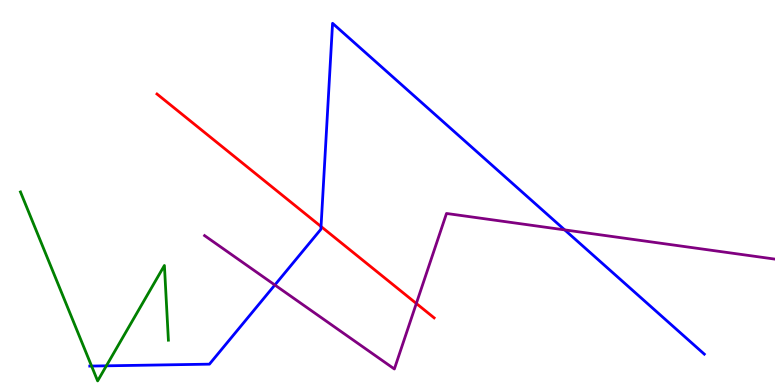[{'lines': ['blue', 'red'], 'intersections': [{'x': 4.14, 'y': 4.12}]}, {'lines': ['green', 'red'], 'intersections': []}, {'lines': ['purple', 'red'], 'intersections': [{'x': 5.37, 'y': 2.12}]}, {'lines': ['blue', 'green'], 'intersections': [{'x': 1.18, 'y': 0.492}, {'x': 1.37, 'y': 0.498}]}, {'lines': ['blue', 'purple'], 'intersections': [{'x': 3.55, 'y': 2.6}, {'x': 7.29, 'y': 4.03}]}, {'lines': ['green', 'purple'], 'intersections': []}]